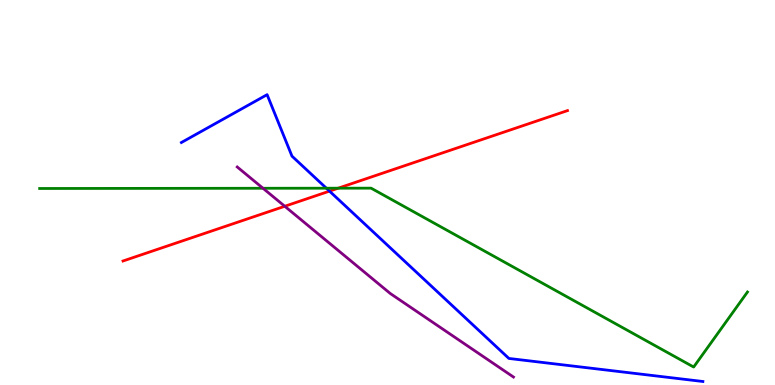[{'lines': ['blue', 'red'], 'intersections': [{'x': 4.25, 'y': 5.04}]}, {'lines': ['green', 'red'], 'intersections': [{'x': 4.36, 'y': 5.11}]}, {'lines': ['purple', 'red'], 'intersections': [{'x': 3.67, 'y': 4.64}]}, {'lines': ['blue', 'green'], 'intersections': [{'x': 4.21, 'y': 5.11}]}, {'lines': ['blue', 'purple'], 'intersections': []}, {'lines': ['green', 'purple'], 'intersections': [{'x': 3.39, 'y': 5.11}]}]